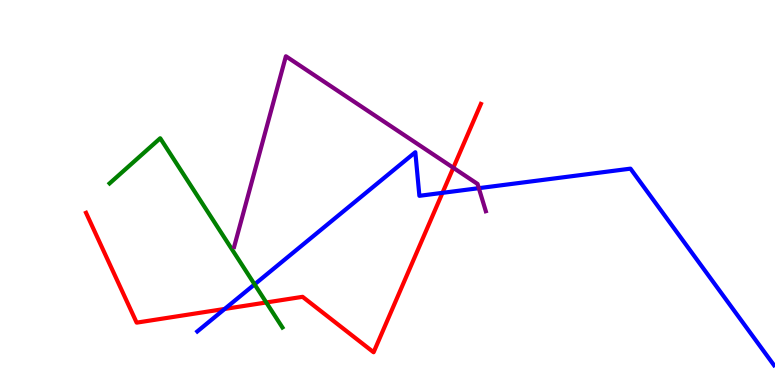[{'lines': ['blue', 'red'], 'intersections': [{'x': 2.9, 'y': 1.98}, {'x': 5.71, 'y': 4.99}]}, {'lines': ['green', 'red'], 'intersections': [{'x': 3.44, 'y': 2.14}]}, {'lines': ['purple', 'red'], 'intersections': [{'x': 5.85, 'y': 5.64}]}, {'lines': ['blue', 'green'], 'intersections': [{'x': 3.28, 'y': 2.61}]}, {'lines': ['blue', 'purple'], 'intersections': [{'x': 6.18, 'y': 5.11}]}, {'lines': ['green', 'purple'], 'intersections': []}]